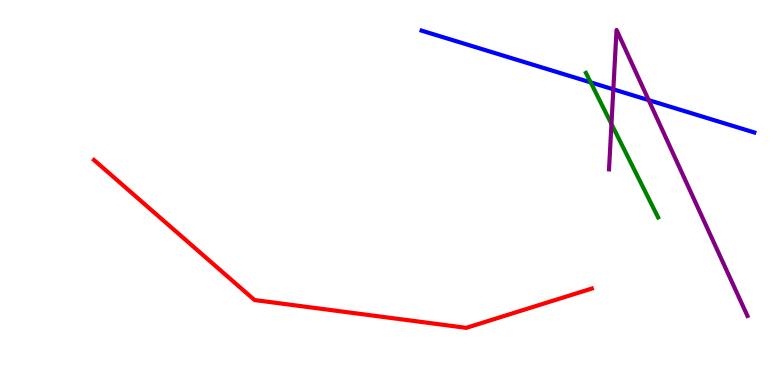[{'lines': ['blue', 'red'], 'intersections': []}, {'lines': ['green', 'red'], 'intersections': []}, {'lines': ['purple', 'red'], 'intersections': []}, {'lines': ['blue', 'green'], 'intersections': [{'x': 7.62, 'y': 7.86}]}, {'lines': ['blue', 'purple'], 'intersections': [{'x': 7.91, 'y': 7.68}, {'x': 8.37, 'y': 7.4}]}, {'lines': ['green', 'purple'], 'intersections': [{'x': 7.89, 'y': 6.78}]}]